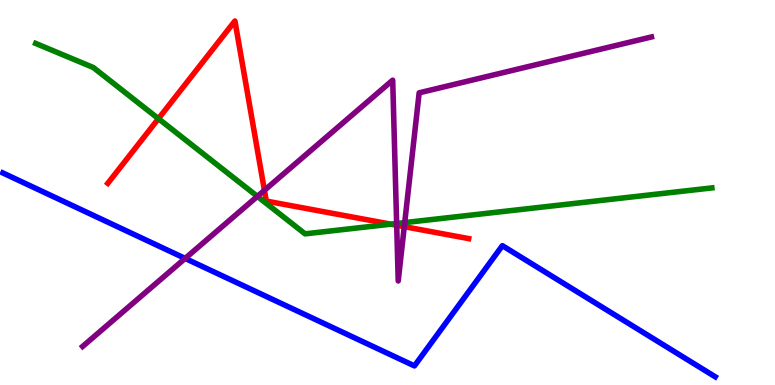[{'lines': ['blue', 'red'], 'intersections': []}, {'lines': ['green', 'red'], 'intersections': [{'x': 2.04, 'y': 6.92}, {'x': 5.04, 'y': 4.18}]}, {'lines': ['purple', 'red'], 'intersections': [{'x': 3.41, 'y': 5.06}, {'x': 5.12, 'y': 4.15}, {'x': 5.22, 'y': 4.11}]}, {'lines': ['blue', 'green'], 'intersections': []}, {'lines': ['blue', 'purple'], 'intersections': [{'x': 2.39, 'y': 3.29}]}, {'lines': ['green', 'purple'], 'intersections': [{'x': 3.32, 'y': 4.9}, {'x': 5.12, 'y': 4.19}, {'x': 5.22, 'y': 4.22}]}]